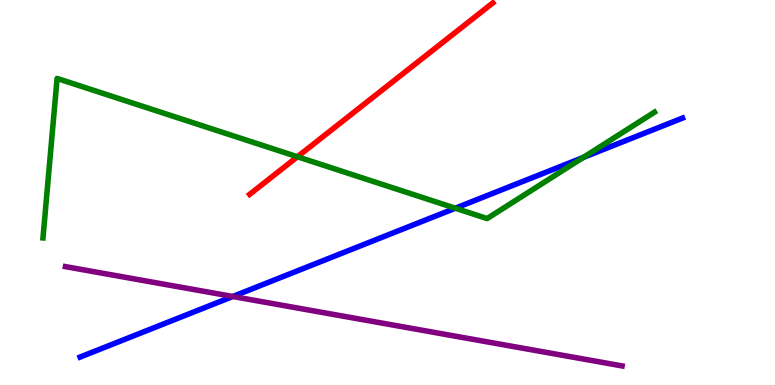[{'lines': ['blue', 'red'], 'intersections': []}, {'lines': ['green', 'red'], 'intersections': [{'x': 3.84, 'y': 5.93}]}, {'lines': ['purple', 'red'], 'intersections': []}, {'lines': ['blue', 'green'], 'intersections': [{'x': 5.88, 'y': 4.59}, {'x': 7.53, 'y': 5.91}]}, {'lines': ['blue', 'purple'], 'intersections': [{'x': 3.0, 'y': 2.3}]}, {'lines': ['green', 'purple'], 'intersections': []}]